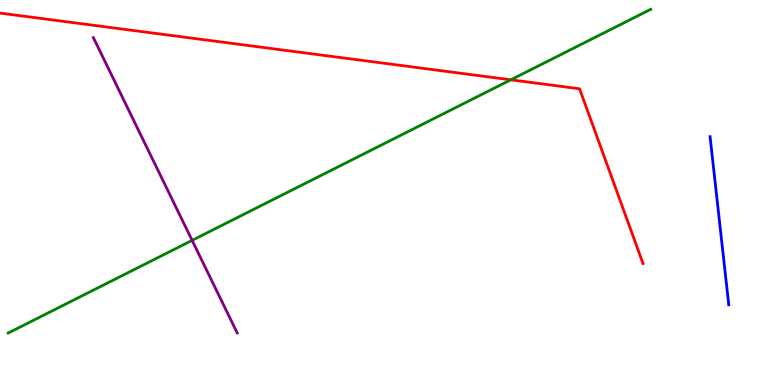[{'lines': ['blue', 'red'], 'intersections': []}, {'lines': ['green', 'red'], 'intersections': [{'x': 6.59, 'y': 7.93}]}, {'lines': ['purple', 'red'], 'intersections': []}, {'lines': ['blue', 'green'], 'intersections': []}, {'lines': ['blue', 'purple'], 'intersections': []}, {'lines': ['green', 'purple'], 'intersections': [{'x': 2.48, 'y': 3.76}]}]